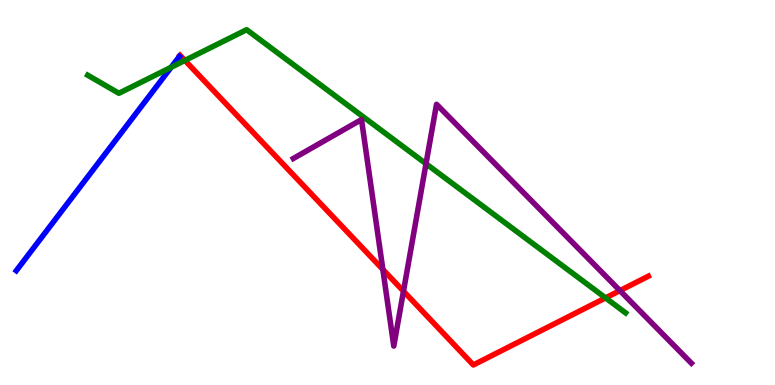[{'lines': ['blue', 'red'], 'intersections': []}, {'lines': ['green', 'red'], 'intersections': [{'x': 2.39, 'y': 8.43}, {'x': 7.81, 'y': 2.26}]}, {'lines': ['purple', 'red'], 'intersections': [{'x': 4.94, 'y': 3.0}, {'x': 5.21, 'y': 2.44}, {'x': 8.0, 'y': 2.45}]}, {'lines': ['blue', 'green'], 'intersections': [{'x': 2.21, 'y': 8.25}]}, {'lines': ['blue', 'purple'], 'intersections': []}, {'lines': ['green', 'purple'], 'intersections': [{'x': 5.5, 'y': 5.75}]}]